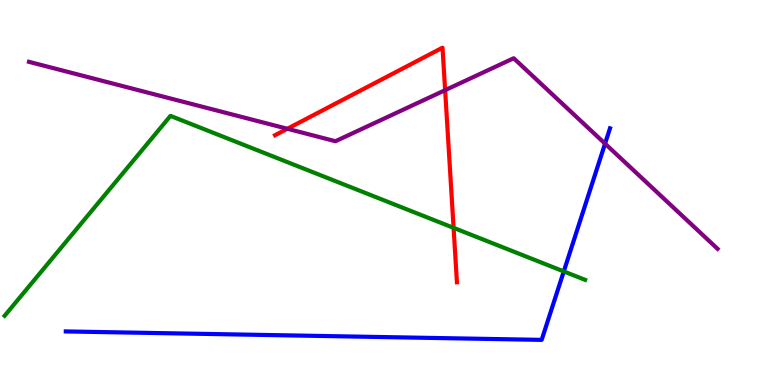[{'lines': ['blue', 'red'], 'intersections': []}, {'lines': ['green', 'red'], 'intersections': [{'x': 5.85, 'y': 4.08}]}, {'lines': ['purple', 'red'], 'intersections': [{'x': 3.71, 'y': 6.66}, {'x': 5.74, 'y': 7.66}]}, {'lines': ['blue', 'green'], 'intersections': [{'x': 7.27, 'y': 2.95}]}, {'lines': ['blue', 'purple'], 'intersections': [{'x': 7.81, 'y': 6.27}]}, {'lines': ['green', 'purple'], 'intersections': []}]